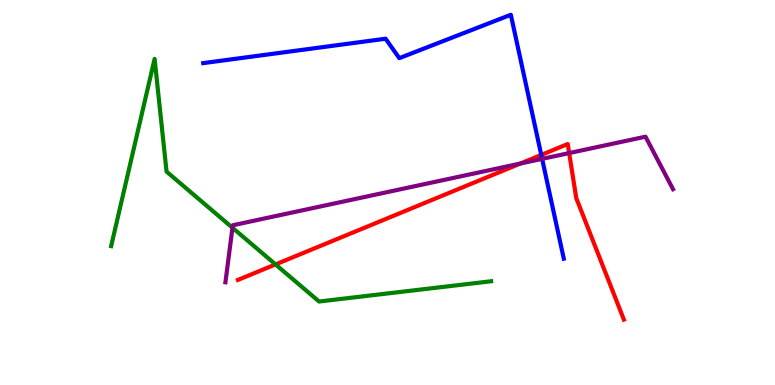[{'lines': ['blue', 'red'], 'intersections': [{'x': 6.98, 'y': 5.98}]}, {'lines': ['green', 'red'], 'intersections': [{'x': 3.56, 'y': 3.13}]}, {'lines': ['purple', 'red'], 'intersections': [{'x': 6.71, 'y': 5.75}, {'x': 7.34, 'y': 6.02}]}, {'lines': ['blue', 'green'], 'intersections': []}, {'lines': ['blue', 'purple'], 'intersections': [{'x': 7.0, 'y': 5.87}]}, {'lines': ['green', 'purple'], 'intersections': [{'x': 3.0, 'y': 4.08}]}]